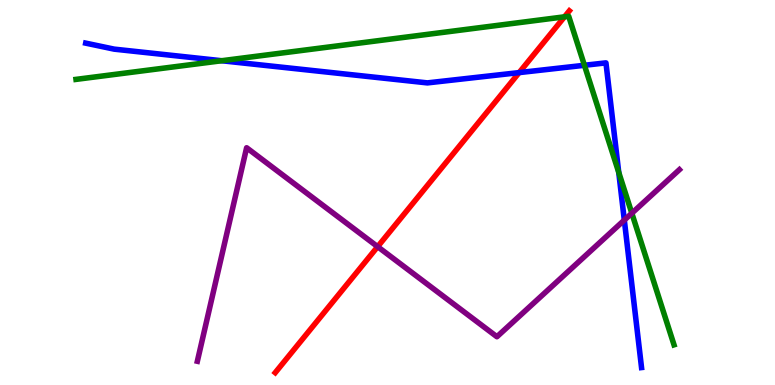[{'lines': ['blue', 'red'], 'intersections': [{'x': 6.7, 'y': 8.11}]}, {'lines': ['green', 'red'], 'intersections': [{'x': 7.28, 'y': 9.56}]}, {'lines': ['purple', 'red'], 'intersections': [{'x': 4.87, 'y': 3.59}]}, {'lines': ['blue', 'green'], 'intersections': [{'x': 2.86, 'y': 8.42}, {'x': 7.54, 'y': 8.3}, {'x': 7.98, 'y': 5.52}]}, {'lines': ['blue', 'purple'], 'intersections': [{'x': 8.06, 'y': 4.28}]}, {'lines': ['green', 'purple'], 'intersections': [{'x': 8.15, 'y': 4.46}]}]